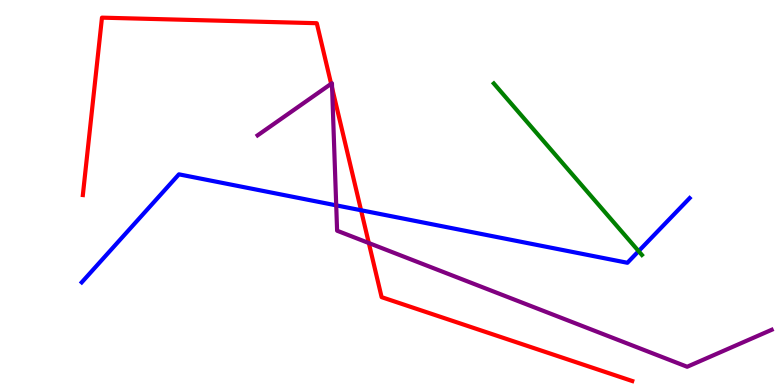[{'lines': ['blue', 'red'], 'intersections': [{'x': 4.66, 'y': 4.54}]}, {'lines': ['green', 'red'], 'intersections': []}, {'lines': ['purple', 'red'], 'intersections': [{'x': 4.27, 'y': 7.82}, {'x': 4.29, 'y': 7.72}, {'x': 4.76, 'y': 3.69}]}, {'lines': ['blue', 'green'], 'intersections': [{'x': 8.24, 'y': 3.48}]}, {'lines': ['blue', 'purple'], 'intersections': [{'x': 4.34, 'y': 4.67}]}, {'lines': ['green', 'purple'], 'intersections': []}]